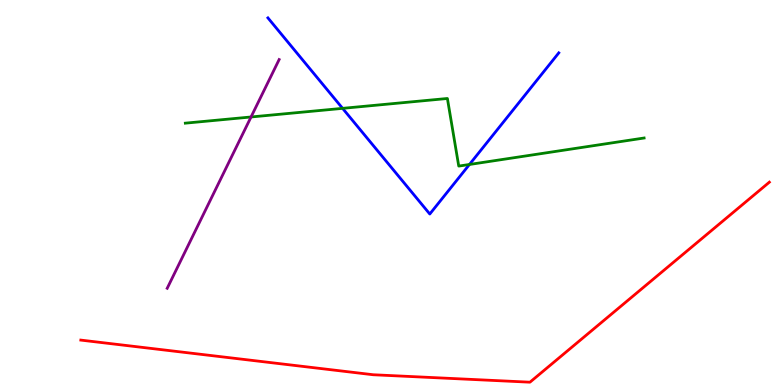[{'lines': ['blue', 'red'], 'intersections': []}, {'lines': ['green', 'red'], 'intersections': []}, {'lines': ['purple', 'red'], 'intersections': []}, {'lines': ['blue', 'green'], 'intersections': [{'x': 4.42, 'y': 7.19}, {'x': 6.06, 'y': 5.73}]}, {'lines': ['blue', 'purple'], 'intersections': []}, {'lines': ['green', 'purple'], 'intersections': [{'x': 3.24, 'y': 6.96}]}]